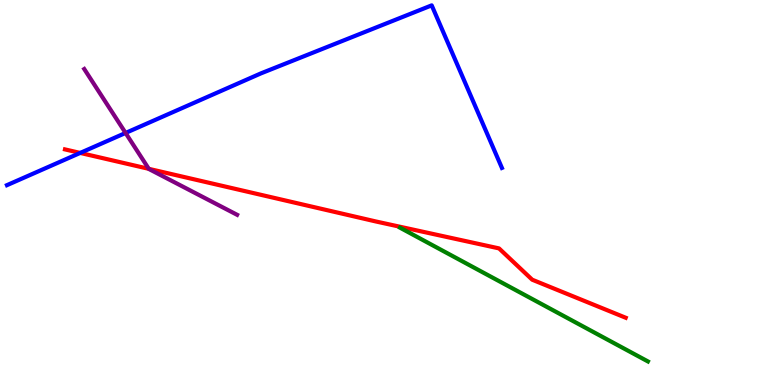[{'lines': ['blue', 'red'], 'intersections': [{'x': 1.03, 'y': 6.03}]}, {'lines': ['green', 'red'], 'intersections': []}, {'lines': ['purple', 'red'], 'intersections': [{'x': 1.92, 'y': 5.61}]}, {'lines': ['blue', 'green'], 'intersections': []}, {'lines': ['blue', 'purple'], 'intersections': [{'x': 1.62, 'y': 6.55}]}, {'lines': ['green', 'purple'], 'intersections': []}]